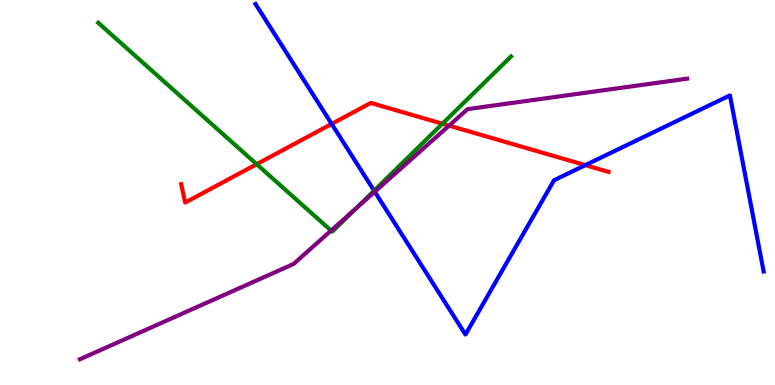[{'lines': ['blue', 'red'], 'intersections': [{'x': 4.28, 'y': 6.78}, {'x': 7.55, 'y': 5.71}]}, {'lines': ['green', 'red'], 'intersections': [{'x': 3.31, 'y': 5.74}, {'x': 5.71, 'y': 6.79}]}, {'lines': ['purple', 'red'], 'intersections': [{'x': 5.79, 'y': 6.74}]}, {'lines': ['blue', 'green'], 'intersections': [{'x': 4.83, 'y': 5.05}]}, {'lines': ['blue', 'purple'], 'intersections': [{'x': 4.84, 'y': 5.02}]}, {'lines': ['green', 'purple'], 'intersections': [{'x': 4.27, 'y': 4.01}, {'x': 4.59, 'y': 4.58}]}]